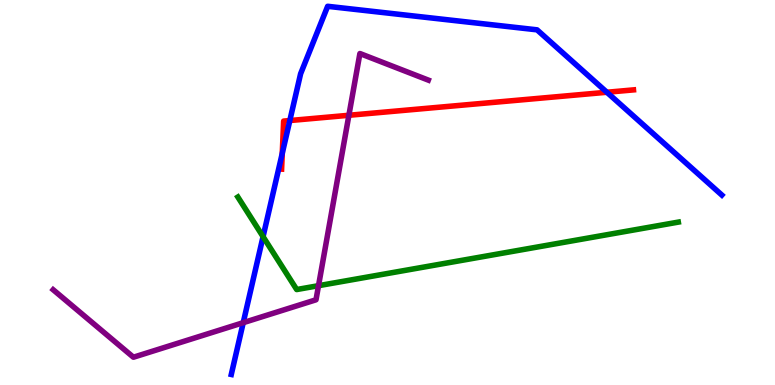[{'lines': ['blue', 'red'], 'intersections': [{'x': 3.64, 'y': 6.02}, {'x': 3.74, 'y': 6.87}, {'x': 7.83, 'y': 7.6}]}, {'lines': ['green', 'red'], 'intersections': []}, {'lines': ['purple', 'red'], 'intersections': [{'x': 4.5, 'y': 7.01}]}, {'lines': ['blue', 'green'], 'intersections': [{'x': 3.39, 'y': 3.85}]}, {'lines': ['blue', 'purple'], 'intersections': [{'x': 3.14, 'y': 1.62}]}, {'lines': ['green', 'purple'], 'intersections': [{'x': 4.11, 'y': 2.58}]}]